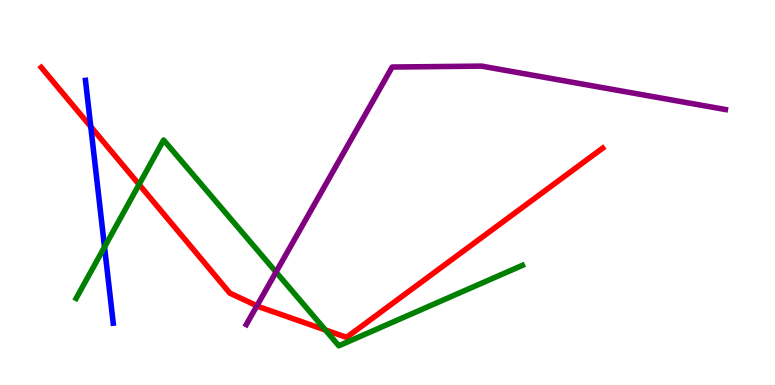[{'lines': ['blue', 'red'], 'intersections': [{'x': 1.17, 'y': 6.71}]}, {'lines': ['green', 'red'], 'intersections': [{'x': 1.79, 'y': 5.21}, {'x': 4.2, 'y': 1.43}]}, {'lines': ['purple', 'red'], 'intersections': [{'x': 3.32, 'y': 2.06}]}, {'lines': ['blue', 'green'], 'intersections': [{'x': 1.35, 'y': 3.58}]}, {'lines': ['blue', 'purple'], 'intersections': []}, {'lines': ['green', 'purple'], 'intersections': [{'x': 3.56, 'y': 2.93}]}]